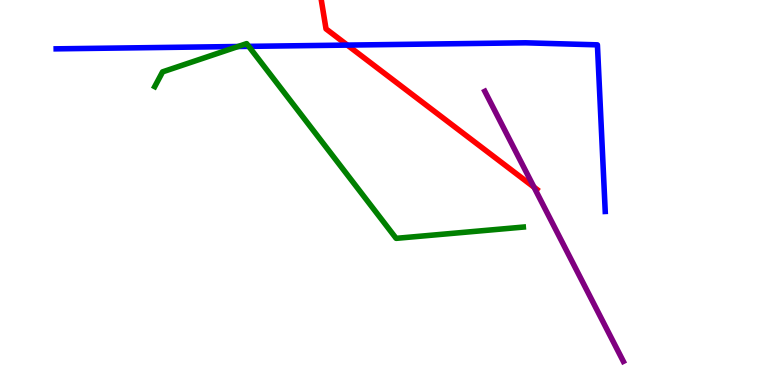[{'lines': ['blue', 'red'], 'intersections': [{'x': 4.48, 'y': 8.83}]}, {'lines': ['green', 'red'], 'intersections': []}, {'lines': ['purple', 'red'], 'intersections': [{'x': 6.89, 'y': 5.14}]}, {'lines': ['blue', 'green'], 'intersections': [{'x': 3.07, 'y': 8.79}, {'x': 3.21, 'y': 8.8}]}, {'lines': ['blue', 'purple'], 'intersections': []}, {'lines': ['green', 'purple'], 'intersections': []}]